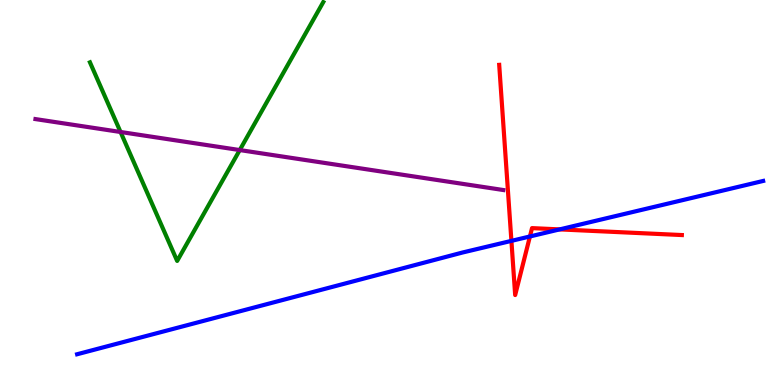[{'lines': ['blue', 'red'], 'intersections': [{'x': 6.6, 'y': 3.74}, {'x': 6.84, 'y': 3.86}, {'x': 7.22, 'y': 4.04}]}, {'lines': ['green', 'red'], 'intersections': []}, {'lines': ['purple', 'red'], 'intersections': []}, {'lines': ['blue', 'green'], 'intersections': []}, {'lines': ['blue', 'purple'], 'intersections': []}, {'lines': ['green', 'purple'], 'intersections': [{'x': 1.56, 'y': 6.57}, {'x': 3.09, 'y': 6.1}]}]